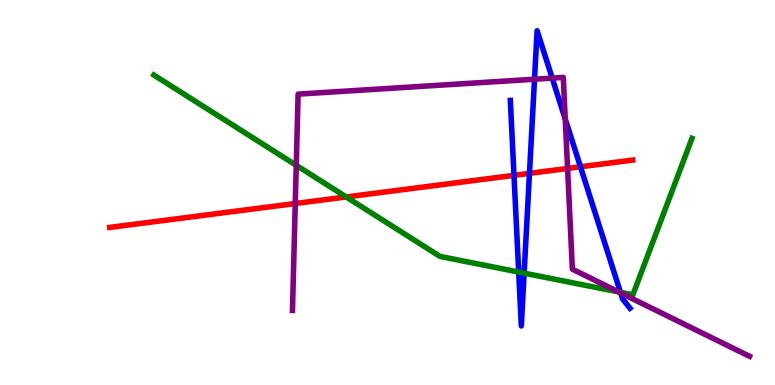[{'lines': ['blue', 'red'], 'intersections': [{'x': 6.63, 'y': 5.45}, {'x': 6.83, 'y': 5.5}, {'x': 7.49, 'y': 5.67}]}, {'lines': ['green', 'red'], 'intersections': [{'x': 4.47, 'y': 4.88}]}, {'lines': ['purple', 'red'], 'intersections': [{'x': 3.81, 'y': 4.71}, {'x': 7.32, 'y': 5.62}]}, {'lines': ['blue', 'green'], 'intersections': [{'x': 6.69, 'y': 2.93}, {'x': 6.76, 'y': 2.91}, {'x': 8.01, 'y': 2.41}]}, {'lines': ['blue', 'purple'], 'intersections': [{'x': 6.9, 'y': 7.94}, {'x': 7.13, 'y': 7.97}, {'x': 7.29, 'y': 6.91}, {'x': 8.01, 'y': 2.39}]}, {'lines': ['green', 'purple'], 'intersections': [{'x': 3.82, 'y': 5.71}, {'x': 7.98, 'y': 2.42}]}]